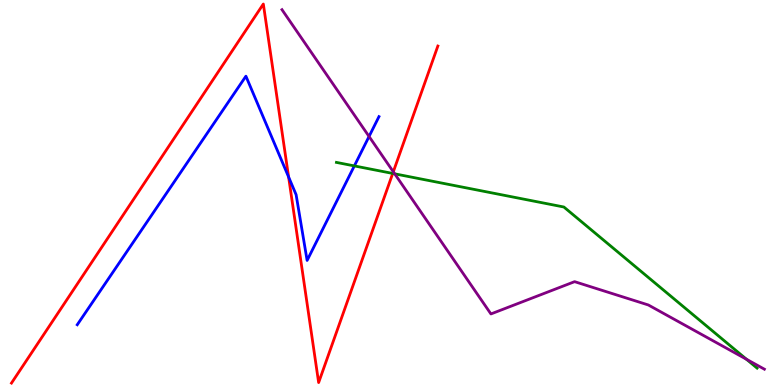[{'lines': ['blue', 'red'], 'intersections': [{'x': 3.72, 'y': 5.4}]}, {'lines': ['green', 'red'], 'intersections': [{'x': 5.07, 'y': 5.5}]}, {'lines': ['purple', 'red'], 'intersections': [{'x': 5.07, 'y': 5.54}]}, {'lines': ['blue', 'green'], 'intersections': [{'x': 4.57, 'y': 5.69}]}, {'lines': ['blue', 'purple'], 'intersections': [{'x': 4.76, 'y': 6.46}]}, {'lines': ['green', 'purple'], 'intersections': [{'x': 5.09, 'y': 5.48}, {'x': 9.63, 'y': 0.668}]}]